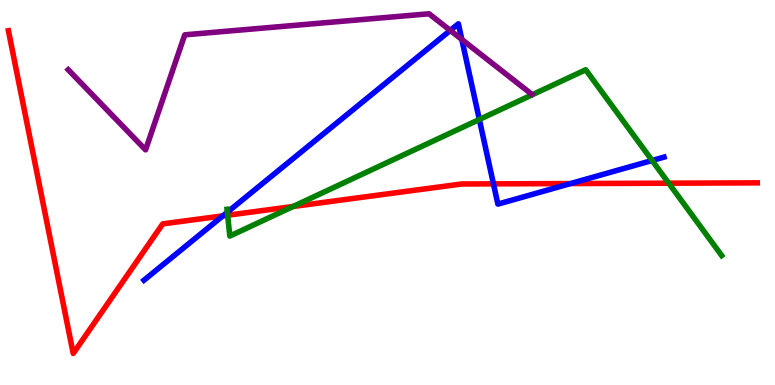[{'lines': ['blue', 'red'], 'intersections': [{'x': 2.88, 'y': 4.39}, {'x': 6.37, 'y': 5.22}, {'x': 7.36, 'y': 5.23}]}, {'lines': ['green', 'red'], 'intersections': [{'x': 2.94, 'y': 4.41}, {'x': 3.78, 'y': 4.64}, {'x': 8.63, 'y': 5.24}]}, {'lines': ['purple', 'red'], 'intersections': []}, {'lines': ['blue', 'green'], 'intersections': [{'x': 2.93, 'y': 4.49}, {'x': 6.19, 'y': 6.9}, {'x': 8.41, 'y': 5.83}]}, {'lines': ['blue', 'purple'], 'intersections': [{'x': 5.81, 'y': 9.21}, {'x': 5.96, 'y': 8.97}]}, {'lines': ['green', 'purple'], 'intersections': []}]